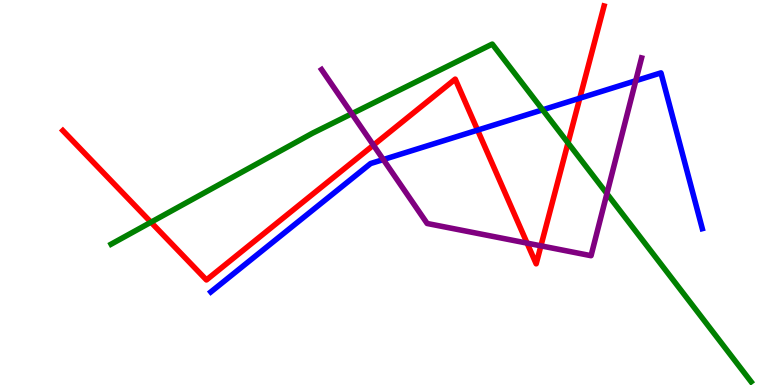[{'lines': ['blue', 'red'], 'intersections': [{'x': 6.16, 'y': 6.62}, {'x': 7.48, 'y': 7.45}]}, {'lines': ['green', 'red'], 'intersections': [{'x': 1.95, 'y': 4.23}, {'x': 7.33, 'y': 6.29}]}, {'lines': ['purple', 'red'], 'intersections': [{'x': 4.82, 'y': 6.23}, {'x': 6.8, 'y': 3.69}, {'x': 6.98, 'y': 3.61}]}, {'lines': ['blue', 'green'], 'intersections': [{'x': 7.0, 'y': 7.15}]}, {'lines': ['blue', 'purple'], 'intersections': [{'x': 4.95, 'y': 5.86}, {'x': 8.2, 'y': 7.9}]}, {'lines': ['green', 'purple'], 'intersections': [{'x': 4.54, 'y': 7.05}, {'x': 7.83, 'y': 4.97}]}]